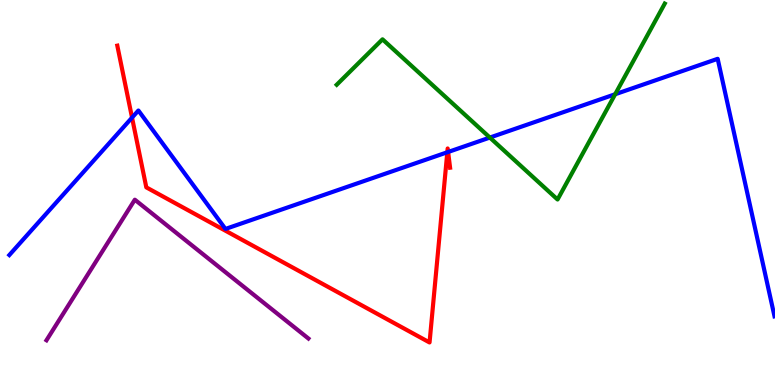[{'lines': ['blue', 'red'], 'intersections': [{'x': 1.7, 'y': 6.95}, {'x': 5.77, 'y': 6.05}, {'x': 5.78, 'y': 6.05}]}, {'lines': ['green', 'red'], 'intersections': []}, {'lines': ['purple', 'red'], 'intersections': []}, {'lines': ['blue', 'green'], 'intersections': [{'x': 6.32, 'y': 6.43}, {'x': 7.94, 'y': 7.55}]}, {'lines': ['blue', 'purple'], 'intersections': []}, {'lines': ['green', 'purple'], 'intersections': []}]